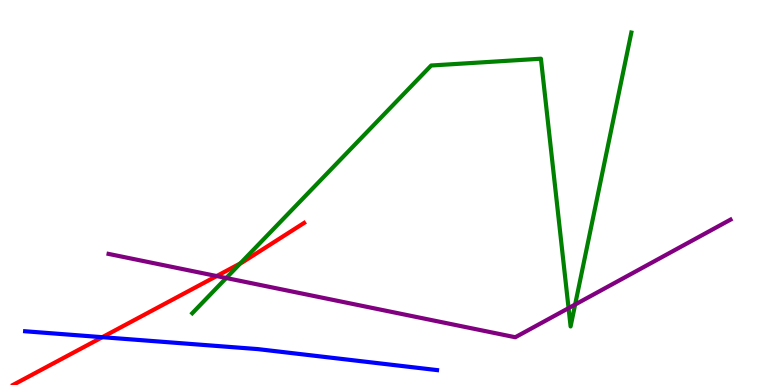[{'lines': ['blue', 'red'], 'intersections': [{'x': 1.32, 'y': 1.24}]}, {'lines': ['green', 'red'], 'intersections': [{'x': 3.1, 'y': 3.16}]}, {'lines': ['purple', 'red'], 'intersections': [{'x': 2.8, 'y': 2.83}]}, {'lines': ['blue', 'green'], 'intersections': []}, {'lines': ['blue', 'purple'], 'intersections': []}, {'lines': ['green', 'purple'], 'intersections': [{'x': 2.92, 'y': 2.78}, {'x': 7.34, 'y': 2.0}, {'x': 7.42, 'y': 2.09}]}]